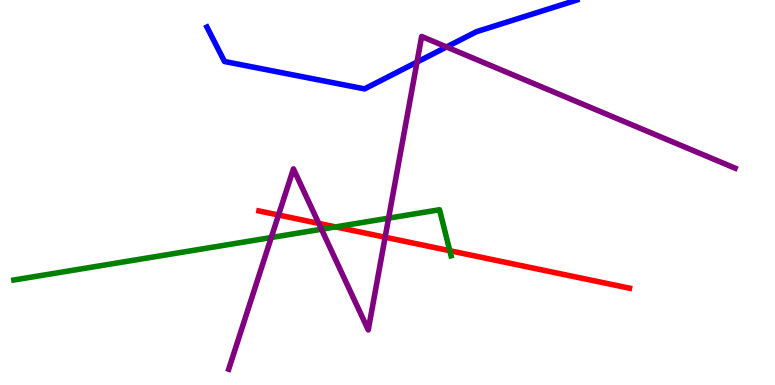[{'lines': ['blue', 'red'], 'intersections': []}, {'lines': ['green', 'red'], 'intersections': [{'x': 4.33, 'y': 4.11}, {'x': 5.8, 'y': 3.49}]}, {'lines': ['purple', 'red'], 'intersections': [{'x': 3.59, 'y': 4.42}, {'x': 4.11, 'y': 4.2}, {'x': 4.97, 'y': 3.84}]}, {'lines': ['blue', 'green'], 'intersections': []}, {'lines': ['blue', 'purple'], 'intersections': [{'x': 5.38, 'y': 8.39}, {'x': 5.76, 'y': 8.78}]}, {'lines': ['green', 'purple'], 'intersections': [{'x': 3.5, 'y': 3.83}, {'x': 4.15, 'y': 4.05}, {'x': 5.01, 'y': 4.33}]}]